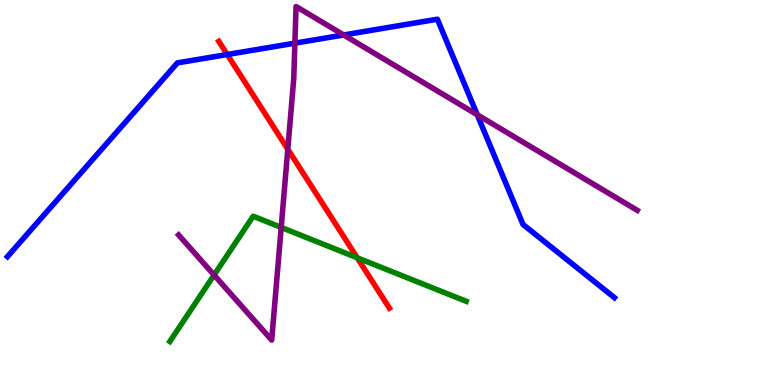[{'lines': ['blue', 'red'], 'intersections': [{'x': 2.93, 'y': 8.58}]}, {'lines': ['green', 'red'], 'intersections': [{'x': 4.61, 'y': 3.3}]}, {'lines': ['purple', 'red'], 'intersections': [{'x': 3.71, 'y': 6.12}]}, {'lines': ['blue', 'green'], 'intersections': []}, {'lines': ['blue', 'purple'], 'intersections': [{'x': 3.8, 'y': 8.88}, {'x': 4.43, 'y': 9.09}, {'x': 6.16, 'y': 7.02}]}, {'lines': ['green', 'purple'], 'intersections': [{'x': 2.76, 'y': 2.86}, {'x': 3.63, 'y': 4.09}]}]